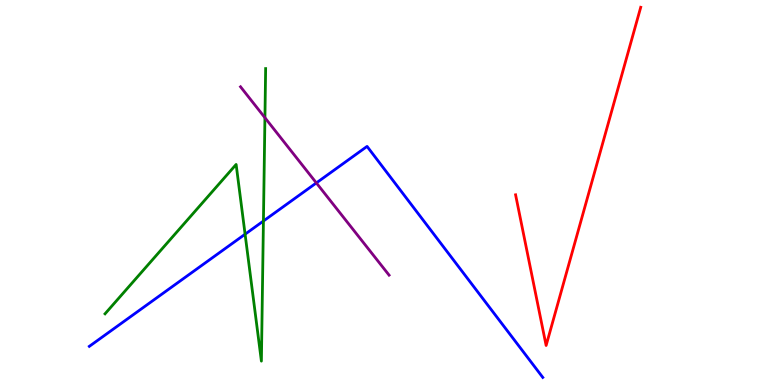[{'lines': ['blue', 'red'], 'intersections': []}, {'lines': ['green', 'red'], 'intersections': []}, {'lines': ['purple', 'red'], 'intersections': []}, {'lines': ['blue', 'green'], 'intersections': [{'x': 3.16, 'y': 3.92}, {'x': 3.4, 'y': 4.26}]}, {'lines': ['blue', 'purple'], 'intersections': [{'x': 4.08, 'y': 5.25}]}, {'lines': ['green', 'purple'], 'intersections': [{'x': 3.42, 'y': 6.94}]}]